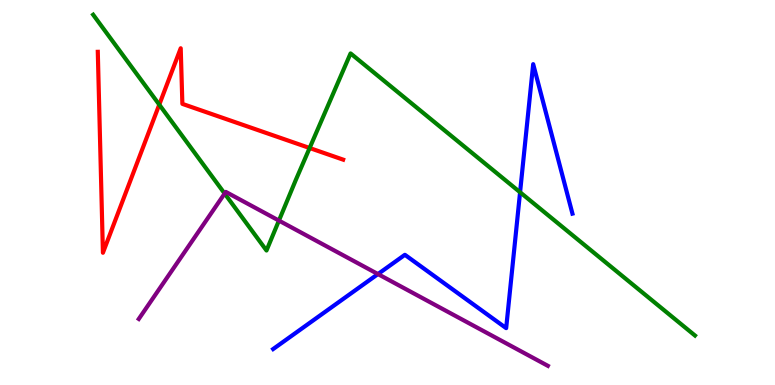[{'lines': ['blue', 'red'], 'intersections': []}, {'lines': ['green', 'red'], 'intersections': [{'x': 2.06, 'y': 7.28}, {'x': 4.0, 'y': 6.16}]}, {'lines': ['purple', 'red'], 'intersections': []}, {'lines': ['blue', 'green'], 'intersections': [{'x': 6.71, 'y': 5.01}]}, {'lines': ['blue', 'purple'], 'intersections': [{'x': 4.88, 'y': 2.88}]}, {'lines': ['green', 'purple'], 'intersections': [{'x': 2.9, 'y': 4.97}, {'x': 3.6, 'y': 4.27}]}]